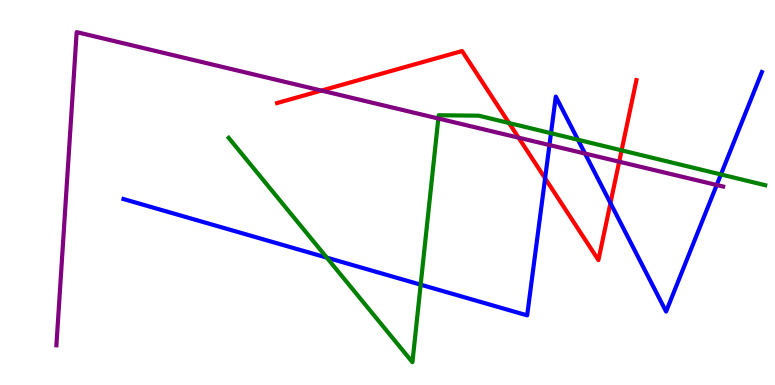[{'lines': ['blue', 'red'], 'intersections': [{'x': 7.03, 'y': 5.37}, {'x': 7.88, 'y': 4.72}]}, {'lines': ['green', 'red'], 'intersections': [{'x': 6.57, 'y': 6.8}, {'x': 8.02, 'y': 6.1}]}, {'lines': ['purple', 'red'], 'intersections': [{'x': 4.15, 'y': 7.65}, {'x': 6.69, 'y': 6.42}, {'x': 7.99, 'y': 5.8}]}, {'lines': ['blue', 'green'], 'intersections': [{'x': 4.22, 'y': 3.31}, {'x': 5.43, 'y': 2.61}, {'x': 7.11, 'y': 6.54}, {'x': 7.46, 'y': 6.37}, {'x': 9.3, 'y': 5.47}]}, {'lines': ['blue', 'purple'], 'intersections': [{'x': 7.09, 'y': 6.23}, {'x': 7.55, 'y': 6.01}, {'x': 9.25, 'y': 5.19}]}, {'lines': ['green', 'purple'], 'intersections': [{'x': 5.66, 'y': 6.92}]}]